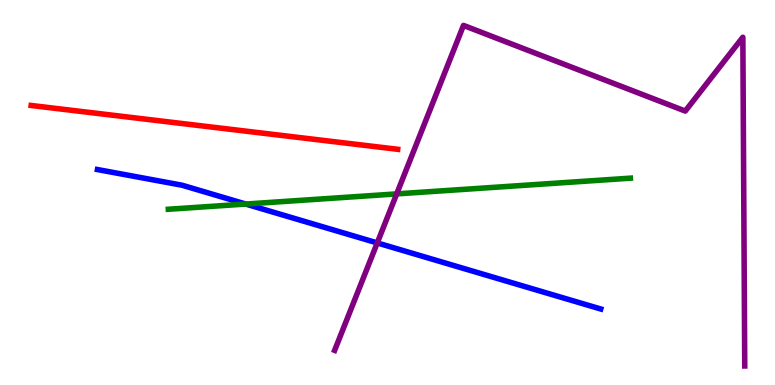[{'lines': ['blue', 'red'], 'intersections': []}, {'lines': ['green', 'red'], 'intersections': []}, {'lines': ['purple', 'red'], 'intersections': []}, {'lines': ['blue', 'green'], 'intersections': [{'x': 3.17, 'y': 4.7}]}, {'lines': ['blue', 'purple'], 'intersections': [{'x': 4.87, 'y': 3.69}]}, {'lines': ['green', 'purple'], 'intersections': [{'x': 5.12, 'y': 4.96}]}]